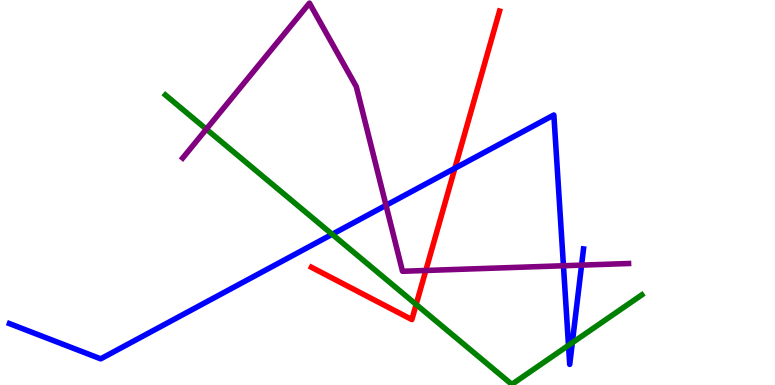[{'lines': ['blue', 'red'], 'intersections': [{'x': 5.87, 'y': 5.63}]}, {'lines': ['green', 'red'], 'intersections': [{'x': 5.37, 'y': 2.09}]}, {'lines': ['purple', 'red'], 'intersections': [{'x': 5.49, 'y': 2.97}]}, {'lines': ['blue', 'green'], 'intersections': [{'x': 4.29, 'y': 3.91}, {'x': 7.34, 'y': 1.03}, {'x': 7.38, 'y': 1.1}]}, {'lines': ['blue', 'purple'], 'intersections': [{'x': 4.98, 'y': 4.67}, {'x': 7.27, 'y': 3.1}, {'x': 7.5, 'y': 3.11}]}, {'lines': ['green', 'purple'], 'intersections': [{'x': 2.66, 'y': 6.64}]}]